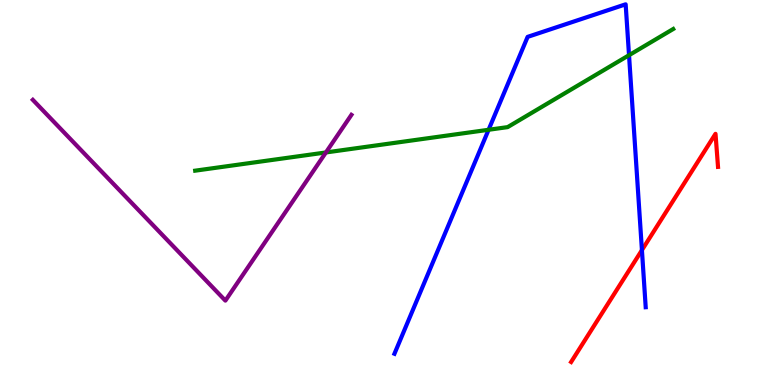[{'lines': ['blue', 'red'], 'intersections': [{'x': 8.28, 'y': 3.5}]}, {'lines': ['green', 'red'], 'intersections': []}, {'lines': ['purple', 'red'], 'intersections': []}, {'lines': ['blue', 'green'], 'intersections': [{'x': 6.3, 'y': 6.63}, {'x': 8.12, 'y': 8.57}]}, {'lines': ['blue', 'purple'], 'intersections': []}, {'lines': ['green', 'purple'], 'intersections': [{'x': 4.21, 'y': 6.04}]}]